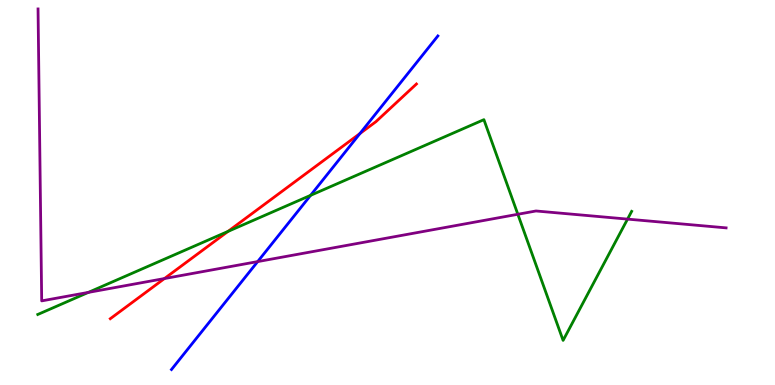[{'lines': ['blue', 'red'], 'intersections': [{'x': 4.64, 'y': 6.53}]}, {'lines': ['green', 'red'], 'intersections': [{'x': 2.94, 'y': 3.99}]}, {'lines': ['purple', 'red'], 'intersections': [{'x': 2.12, 'y': 2.76}]}, {'lines': ['blue', 'green'], 'intersections': [{'x': 4.01, 'y': 4.93}]}, {'lines': ['blue', 'purple'], 'intersections': [{'x': 3.32, 'y': 3.21}]}, {'lines': ['green', 'purple'], 'intersections': [{'x': 1.14, 'y': 2.41}, {'x': 6.68, 'y': 4.43}, {'x': 8.1, 'y': 4.31}]}]